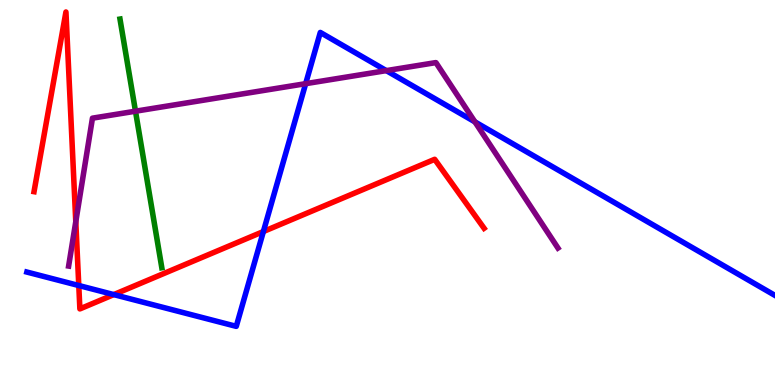[{'lines': ['blue', 'red'], 'intersections': [{'x': 1.02, 'y': 2.58}, {'x': 1.47, 'y': 2.35}, {'x': 3.4, 'y': 3.99}]}, {'lines': ['green', 'red'], 'intersections': []}, {'lines': ['purple', 'red'], 'intersections': [{'x': 0.978, 'y': 4.24}]}, {'lines': ['blue', 'green'], 'intersections': []}, {'lines': ['blue', 'purple'], 'intersections': [{'x': 3.94, 'y': 7.83}, {'x': 4.98, 'y': 8.17}, {'x': 6.13, 'y': 6.83}]}, {'lines': ['green', 'purple'], 'intersections': [{'x': 1.75, 'y': 7.11}]}]